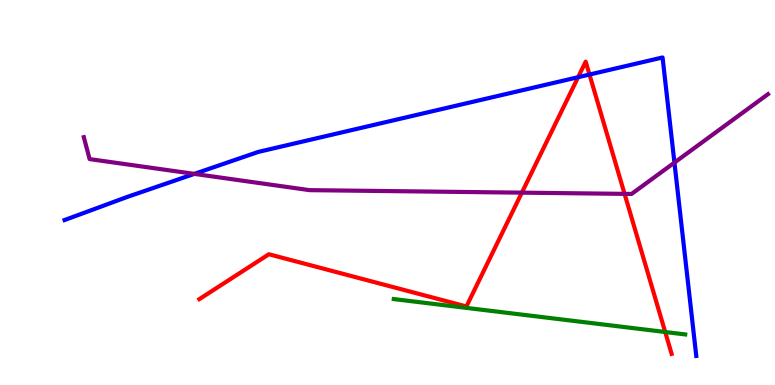[{'lines': ['blue', 'red'], 'intersections': [{'x': 7.46, 'y': 7.99}, {'x': 7.61, 'y': 8.06}]}, {'lines': ['green', 'red'], 'intersections': [{'x': 8.58, 'y': 1.38}]}, {'lines': ['purple', 'red'], 'intersections': [{'x': 6.73, 'y': 5.0}, {'x': 8.06, 'y': 4.96}]}, {'lines': ['blue', 'green'], 'intersections': []}, {'lines': ['blue', 'purple'], 'intersections': [{'x': 2.51, 'y': 5.48}, {'x': 8.7, 'y': 5.78}]}, {'lines': ['green', 'purple'], 'intersections': []}]